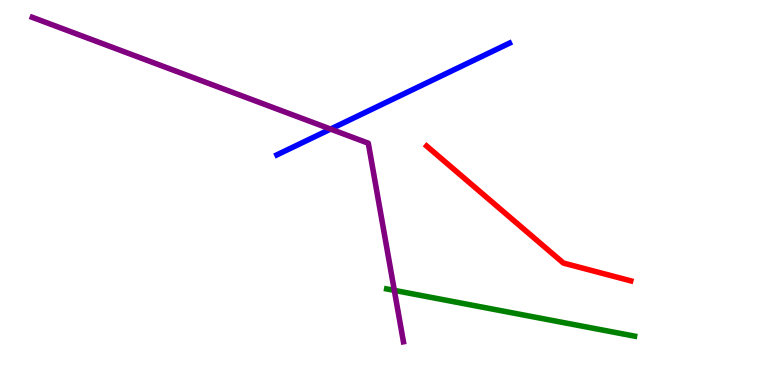[{'lines': ['blue', 'red'], 'intersections': []}, {'lines': ['green', 'red'], 'intersections': []}, {'lines': ['purple', 'red'], 'intersections': []}, {'lines': ['blue', 'green'], 'intersections': []}, {'lines': ['blue', 'purple'], 'intersections': [{'x': 4.27, 'y': 6.65}]}, {'lines': ['green', 'purple'], 'intersections': [{'x': 5.09, 'y': 2.46}]}]